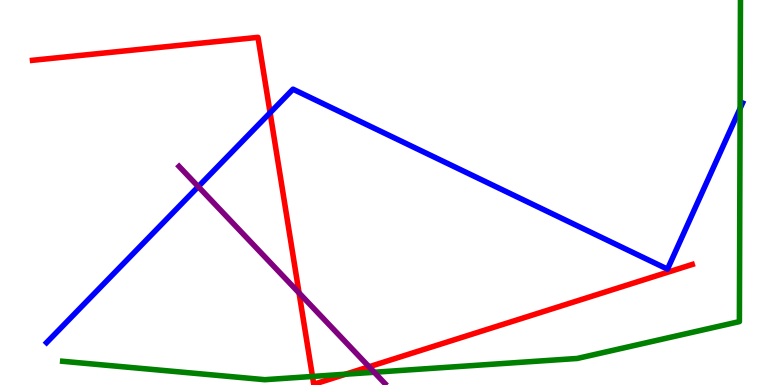[{'lines': ['blue', 'red'], 'intersections': [{'x': 3.49, 'y': 7.07}]}, {'lines': ['green', 'red'], 'intersections': [{'x': 4.03, 'y': 0.222}, {'x': 4.46, 'y': 0.28}]}, {'lines': ['purple', 'red'], 'intersections': [{'x': 3.86, 'y': 2.39}, {'x': 4.76, 'y': 0.473}]}, {'lines': ['blue', 'green'], 'intersections': [{'x': 9.55, 'y': 7.18}]}, {'lines': ['blue', 'purple'], 'intersections': [{'x': 2.56, 'y': 5.15}]}, {'lines': ['green', 'purple'], 'intersections': [{'x': 4.83, 'y': 0.331}]}]